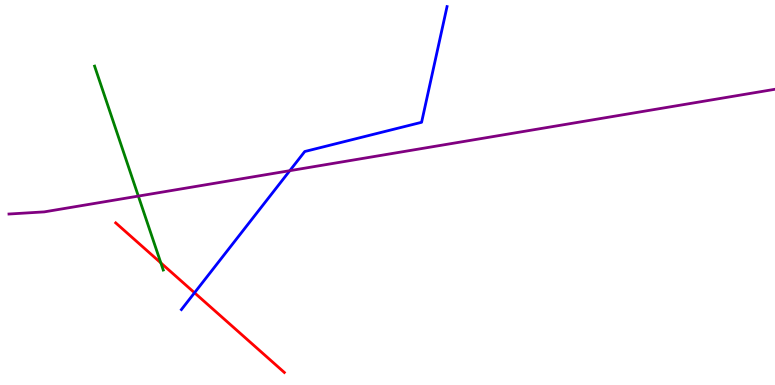[{'lines': ['blue', 'red'], 'intersections': [{'x': 2.51, 'y': 2.4}]}, {'lines': ['green', 'red'], 'intersections': [{'x': 2.08, 'y': 3.17}]}, {'lines': ['purple', 'red'], 'intersections': []}, {'lines': ['blue', 'green'], 'intersections': []}, {'lines': ['blue', 'purple'], 'intersections': [{'x': 3.74, 'y': 5.57}]}, {'lines': ['green', 'purple'], 'intersections': [{'x': 1.79, 'y': 4.91}]}]